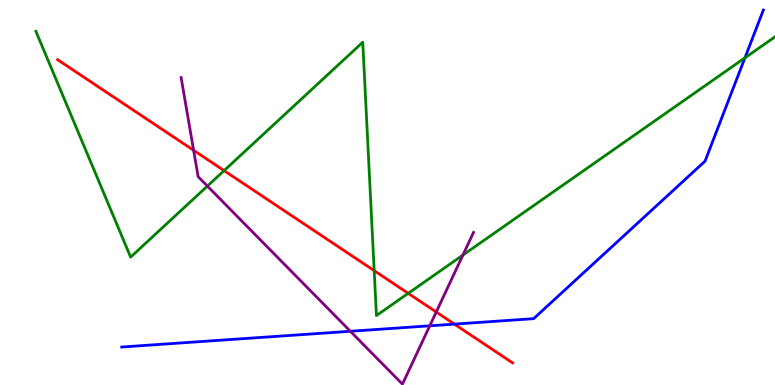[{'lines': ['blue', 'red'], 'intersections': [{'x': 5.86, 'y': 1.58}]}, {'lines': ['green', 'red'], 'intersections': [{'x': 2.89, 'y': 5.57}, {'x': 4.83, 'y': 2.97}, {'x': 5.27, 'y': 2.38}]}, {'lines': ['purple', 'red'], 'intersections': [{'x': 2.5, 'y': 6.1}, {'x': 5.63, 'y': 1.9}]}, {'lines': ['blue', 'green'], 'intersections': [{'x': 9.61, 'y': 8.5}]}, {'lines': ['blue', 'purple'], 'intersections': [{'x': 4.52, 'y': 1.4}, {'x': 5.55, 'y': 1.54}]}, {'lines': ['green', 'purple'], 'intersections': [{'x': 2.68, 'y': 5.17}, {'x': 5.97, 'y': 3.37}]}]